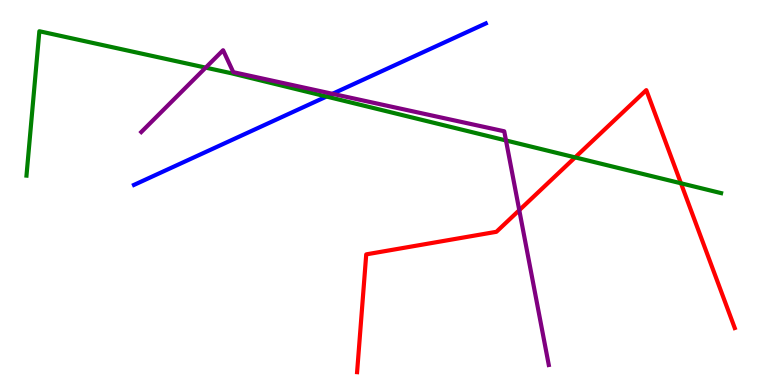[{'lines': ['blue', 'red'], 'intersections': []}, {'lines': ['green', 'red'], 'intersections': [{'x': 7.42, 'y': 5.91}, {'x': 8.79, 'y': 5.24}]}, {'lines': ['purple', 'red'], 'intersections': [{'x': 6.7, 'y': 4.54}]}, {'lines': ['blue', 'green'], 'intersections': [{'x': 4.21, 'y': 7.49}]}, {'lines': ['blue', 'purple'], 'intersections': [{'x': 4.29, 'y': 7.56}]}, {'lines': ['green', 'purple'], 'intersections': [{'x': 2.65, 'y': 8.24}, {'x': 6.53, 'y': 6.35}]}]